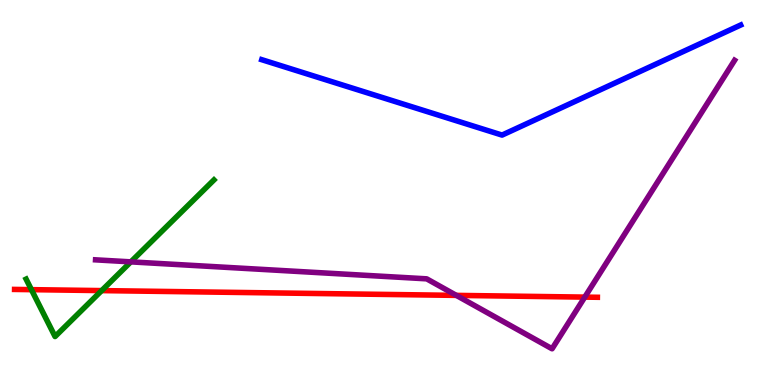[{'lines': ['blue', 'red'], 'intersections': []}, {'lines': ['green', 'red'], 'intersections': [{'x': 0.405, 'y': 2.48}, {'x': 1.31, 'y': 2.45}]}, {'lines': ['purple', 'red'], 'intersections': [{'x': 5.89, 'y': 2.33}, {'x': 7.55, 'y': 2.28}]}, {'lines': ['blue', 'green'], 'intersections': []}, {'lines': ['blue', 'purple'], 'intersections': []}, {'lines': ['green', 'purple'], 'intersections': [{'x': 1.69, 'y': 3.2}]}]